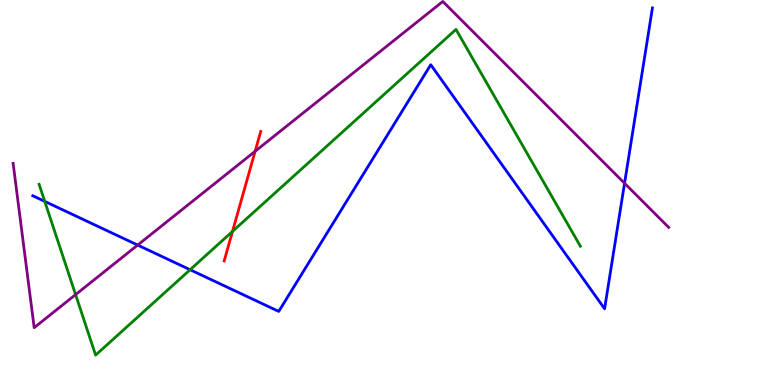[{'lines': ['blue', 'red'], 'intersections': []}, {'lines': ['green', 'red'], 'intersections': [{'x': 3.0, 'y': 3.99}]}, {'lines': ['purple', 'red'], 'intersections': [{'x': 3.29, 'y': 6.07}]}, {'lines': ['blue', 'green'], 'intersections': [{'x': 0.577, 'y': 4.77}, {'x': 2.45, 'y': 2.99}]}, {'lines': ['blue', 'purple'], 'intersections': [{'x': 1.78, 'y': 3.63}, {'x': 8.06, 'y': 5.24}]}, {'lines': ['green', 'purple'], 'intersections': [{'x': 0.975, 'y': 2.35}]}]